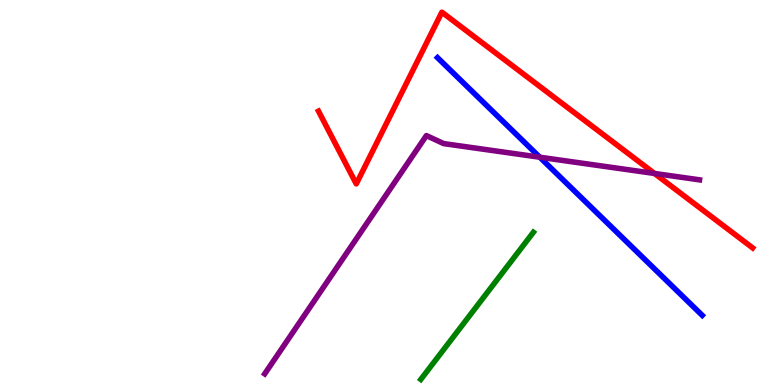[{'lines': ['blue', 'red'], 'intersections': []}, {'lines': ['green', 'red'], 'intersections': []}, {'lines': ['purple', 'red'], 'intersections': [{'x': 8.45, 'y': 5.49}]}, {'lines': ['blue', 'green'], 'intersections': []}, {'lines': ['blue', 'purple'], 'intersections': [{'x': 6.96, 'y': 5.92}]}, {'lines': ['green', 'purple'], 'intersections': []}]